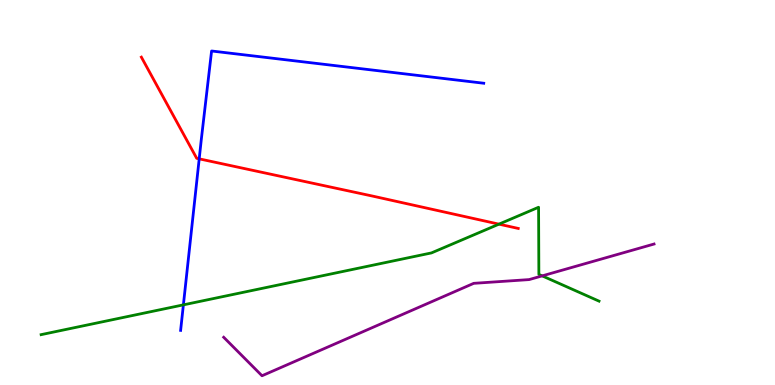[{'lines': ['blue', 'red'], 'intersections': [{'x': 2.57, 'y': 5.87}]}, {'lines': ['green', 'red'], 'intersections': [{'x': 6.44, 'y': 4.18}]}, {'lines': ['purple', 'red'], 'intersections': []}, {'lines': ['blue', 'green'], 'intersections': [{'x': 2.37, 'y': 2.08}]}, {'lines': ['blue', 'purple'], 'intersections': []}, {'lines': ['green', 'purple'], 'intersections': [{'x': 7.0, 'y': 2.83}]}]